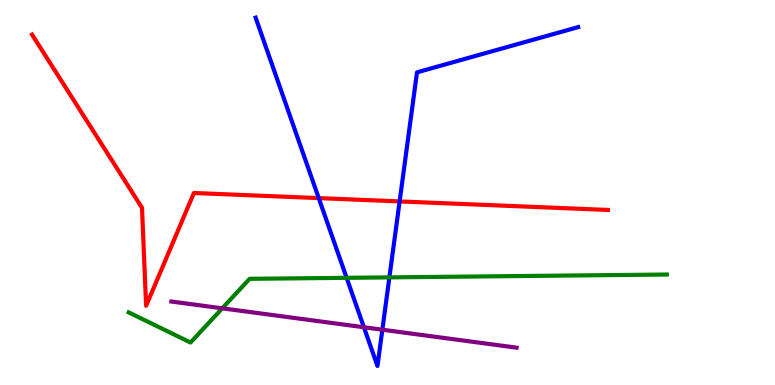[{'lines': ['blue', 'red'], 'intersections': [{'x': 4.11, 'y': 4.85}, {'x': 5.16, 'y': 4.77}]}, {'lines': ['green', 'red'], 'intersections': []}, {'lines': ['purple', 'red'], 'intersections': []}, {'lines': ['blue', 'green'], 'intersections': [{'x': 4.47, 'y': 2.78}, {'x': 5.02, 'y': 2.8}]}, {'lines': ['blue', 'purple'], 'intersections': [{'x': 4.7, 'y': 1.5}, {'x': 4.93, 'y': 1.44}]}, {'lines': ['green', 'purple'], 'intersections': [{'x': 2.87, 'y': 1.99}]}]